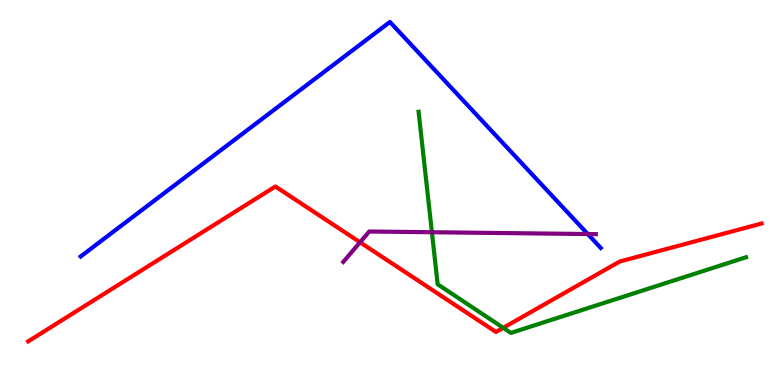[{'lines': ['blue', 'red'], 'intersections': []}, {'lines': ['green', 'red'], 'intersections': [{'x': 6.49, 'y': 1.49}]}, {'lines': ['purple', 'red'], 'intersections': [{'x': 4.65, 'y': 3.71}]}, {'lines': ['blue', 'green'], 'intersections': []}, {'lines': ['blue', 'purple'], 'intersections': [{'x': 7.58, 'y': 3.92}]}, {'lines': ['green', 'purple'], 'intersections': [{'x': 5.57, 'y': 3.97}]}]